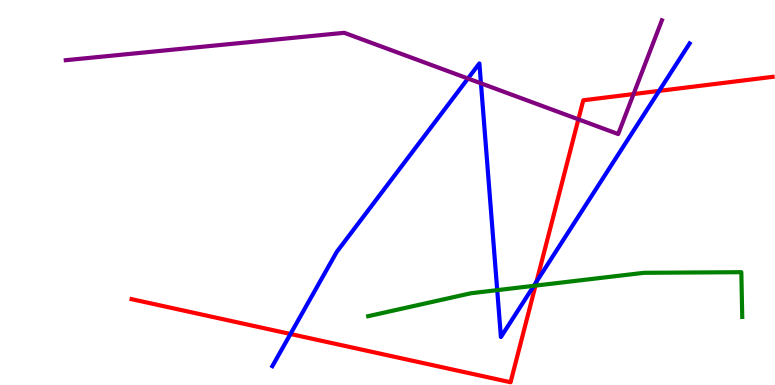[{'lines': ['blue', 'red'], 'intersections': [{'x': 3.75, 'y': 1.32}, {'x': 6.92, 'y': 2.69}, {'x': 8.5, 'y': 7.64}]}, {'lines': ['green', 'red'], 'intersections': [{'x': 6.91, 'y': 2.58}]}, {'lines': ['purple', 'red'], 'intersections': [{'x': 7.46, 'y': 6.9}, {'x': 8.17, 'y': 7.56}]}, {'lines': ['blue', 'green'], 'intersections': [{'x': 6.42, 'y': 2.46}, {'x': 6.89, 'y': 2.58}]}, {'lines': ['blue', 'purple'], 'intersections': [{'x': 6.04, 'y': 7.96}, {'x': 6.21, 'y': 7.84}]}, {'lines': ['green', 'purple'], 'intersections': []}]